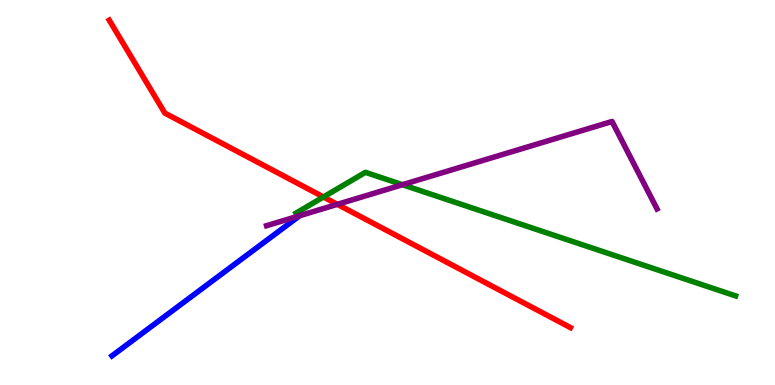[{'lines': ['blue', 'red'], 'intersections': []}, {'lines': ['green', 'red'], 'intersections': [{'x': 4.17, 'y': 4.88}]}, {'lines': ['purple', 'red'], 'intersections': [{'x': 4.35, 'y': 4.69}]}, {'lines': ['blue', 'green'], 'intersections': []}, {'lines': ['blue', 'purple'], 'intersections': [{'x': 3.87, 'y': 4.4}]}, {'lines': ['green', 'purple'], 'intersections': [{'x': 5.19, 'y': 5.2}]}]